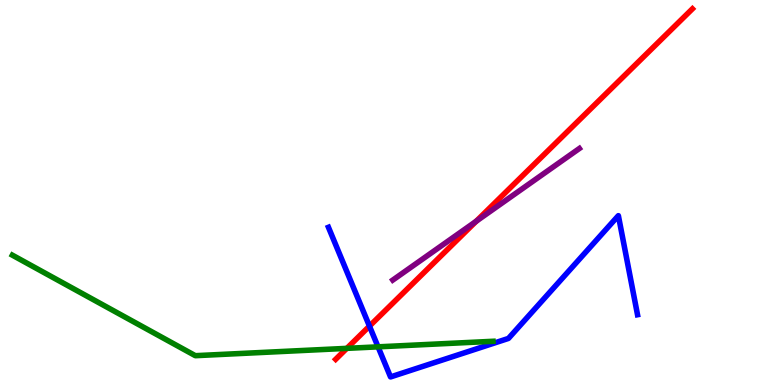[{'lines': ['blue', 'red'], 'intersections': [{'x': 4.77, 'y': 1.53}]}, {'lines': ['green', 'red'], 'intersections': [{'x': 4.48, 'y': 0.952}]}, {'lines': ['purple', 'red'], 'intersections': [{'x': 6.14, 'y': 4.25}]}, {'lines': ['blue', 'green'], 'intersections': [{'x': 4.88, 'y': 0.991}]}, {'lines': ['blue', 'purple'], 'intersections': []}, {'lines': ['green', 'purple'], 'intersections': []}]